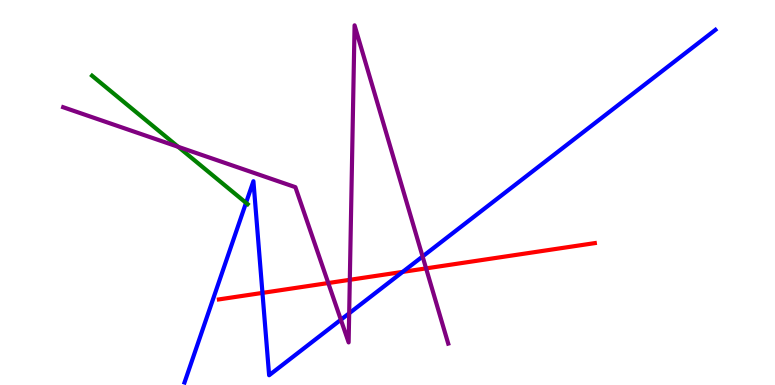[{'lines': ['blue', 'red'], 'intersections': [{'x': 3.39, 'y': 2.39}, {'x': 5.2, 'y': 2.94}]}, {'lines': ['green', 'red'], 'intersections': []}, {'lines': ['purple', 'red'], 'intersections': [{'x': 4.24, 'y': 2.65}, {'x': 4.51, 'y': 2.73}, {'x': 5.5, 'y': 3.03}]}, {'lines': ['blue', 'green'], 'intersections': [{'x': 3.17, 'y': 4.73}]}, {'lines': ['blue', 'purple'], 'intersections': [{'x': 4.4, 'y': 1.7}, {'x': 4.51, 'y': 1.86}, {'x': 5.45, 'y': 3.34}]}, {'lines': ['green', 'purple'], 'intersections': [{'x': 2.3, 'y': 6.19}]}]